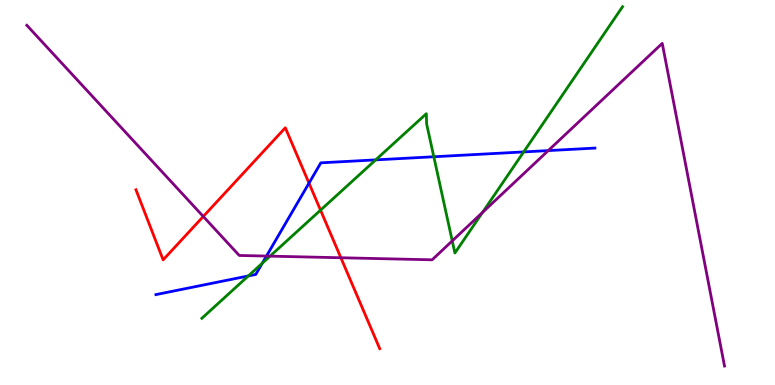[{'lines': ['blue', 'red'], 'intersections': [{'x': 3.99, 'y': 5.24}]}, {'lines': ['green', 'red'], 'intersections': [{'x': 4.14, 'y': 4.54}]}, {'lines': ['purple', 'red'], 'intersections': [{'x': 2.62, 'y': 4.38}, {'x': 4.4, 'y': 3.31}]}, {'lines': ['blue', 'green'], 'intersections': [{'x': 3.2, 'y': 2.83}, {'x': 3.38, 'y': 3.16}, {'x': 4.85, 'y': 5.85}, {'x': 5.6, 'y': 5.93}, {'x': 6.76, 'y': 6.05}]}, {'lines': ['blue', 'purple'], 'intersections': [{'x': 3.44, 'y': 3.35}, {'x': 7.07, 'y': 6.09}]}, {'lines': ['green', 'purple'], 'intersections': [{'x': 3.48, 'y': 3.35}, {'x': 5.84, 'y': 3.74}, {'x': 6.23, 'y': 4.48}]}]